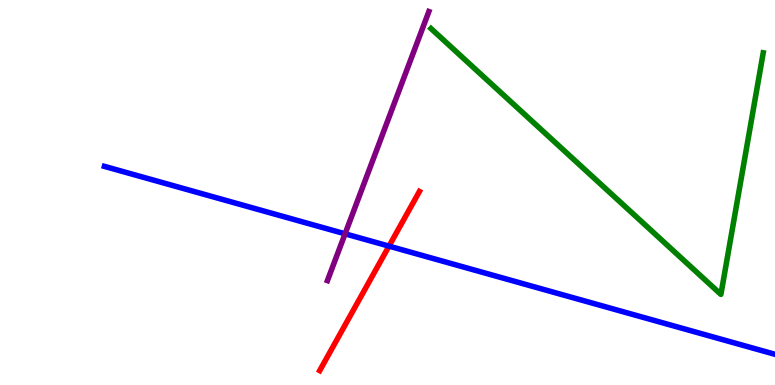[{'lines': ['blue', 'red'], 'intersections': [{'x': 5.02, 'y': 3.61}]}, {'lines': ['green', 'red'], 'intersections': []}, {'lines': ['purple', 'red'], 'intersections': []}, {'lines': ['blue', 'green'], 'intersections': []}, {'lines': ['blue', 'purple'], 'intersections': [{'x': 4.45, 'y': 3.93}]}, {'lines': ['green', 'purple'], 'intersections': []}]